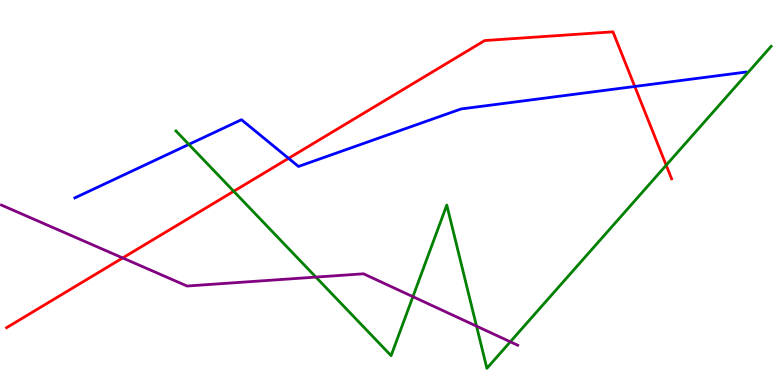[{'lines': ['blue', 'red'], 'intersections': [{'x': 3.72, 'y': 5.89}, {'x': 8.19, 'y': 7.75}]}, {'lines': ['green', 'red'], 'intersections': [{'x': 3.02, 'y': 5.03}, {'x': 8.6, 'y': 5.71}]}, {'lines': ['purple', 'red'], 'intersections': [{'x': 1.58, 'y': 3.3}]}, {'lines': ['blue', 'green'], 'intersections': [{'x': 2.44, 'y': 6.25}]}, {'lines': ['blue', 'purple'], 'intersections': []}, {'lines': ['green', 'purple'], 'intersections': [{'x': 4.08, 'y': 2.8}, {'x': 5.33, 'y': 2.29}, {'x': 6.15, 'y': 1.53}, {'x': 6.58, 'y': 1.12}]}]